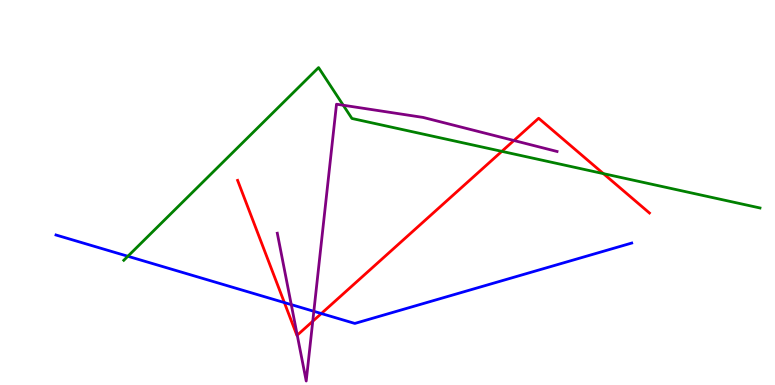[{'lines': ['blue', 'red'], 'intersections': [{'x': 3.67, 'y': 2.14}, {'x': 4.15, 'y': 1.86}]}, {'lines': ['green', 'red'], 'intersections': [{'x': 6.48, 'y': 6.07}, {'x': 7.79, 'y': 5.49}]}, {'lines': ['purple', 'red'], 'intersections': [{'x': 3.84, 'y': 1.29}, {'x': 4.04, 'y': 1.66}, {'x': 6.63, 'y': 6.35}]}, {'lines': ['blue', 'green'], 'intersections': [{'x': 1.65, 'y': 3.34}]}, {'lines': ['blue', 'purple'], 'intersections': [{'x': 3.76, 'y': 2.09}, {'x': 4.05, 'y': 1.91}]}, {'lines': ['green', 'purple'], 'intersections': [{'x': 4.43, 'y': 7.27}]}]